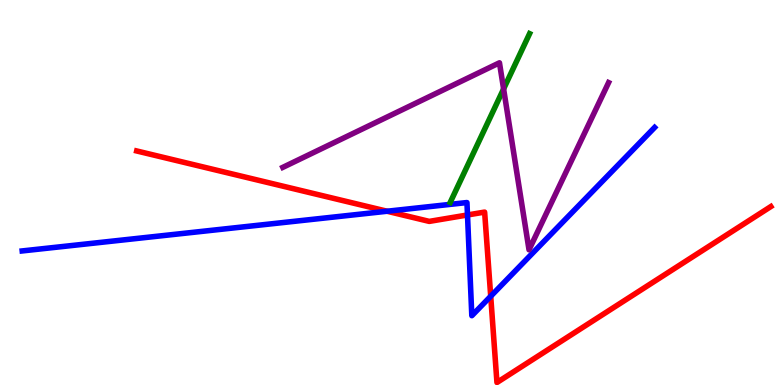[{'lines': ['blue', 'red'], 'intersections': [{'x': 4.99, 'y': 4.51}, {'x': 6.03, 'y': 4.42}, {'x': 6.33, 'y': 2.3}]}, {'lines': ['green', 'red'], 'intersections': []}, {'lines': ['purple', 'red'], 'intersections': []}, {'lines': ['blue', 'green'], 'intersections': []}, {'lines': ['blue', 'purple'], 'intersections': []}, {'lines': ['green', 'purple'], 'intersections': [{'x': 6.5, 'y': 7.69}]}]